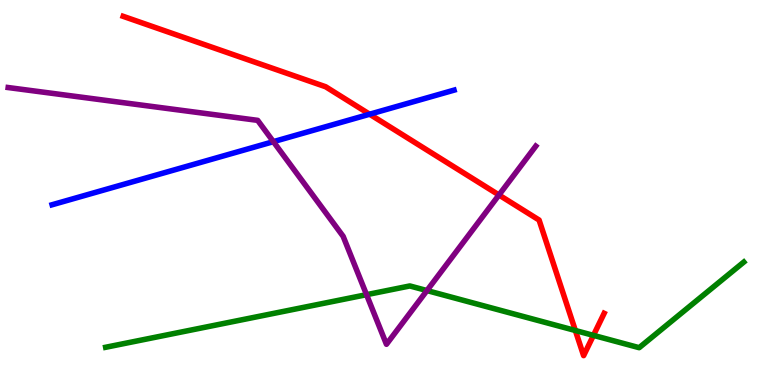[{'lines': ['blue', 'red'], 'intersections': [{'x': 4.77, 'y': 7.03}]}, {'lines': ['green', 'red'], 'intersections': [{'x': 7.42, 'y': 1.42}, {'x': 7.66, 'y': 1.29}]}, {'lines': ['purple', 'red'], 'intersections': [{'x': 6.44, 'y': 4.94}]}, {'lines': ['blue', 'green'], 'intersections': []}, {'lines': ['blue', 'purple'], 'intersections': [{'x': 3.53, 'y': 6.32}]}, {'lines': ['green', 'purple'], 'intersections': [{'x': 4.73, 'y': 2.35}, {'x': 5.51, 'y': 2.45}]}]